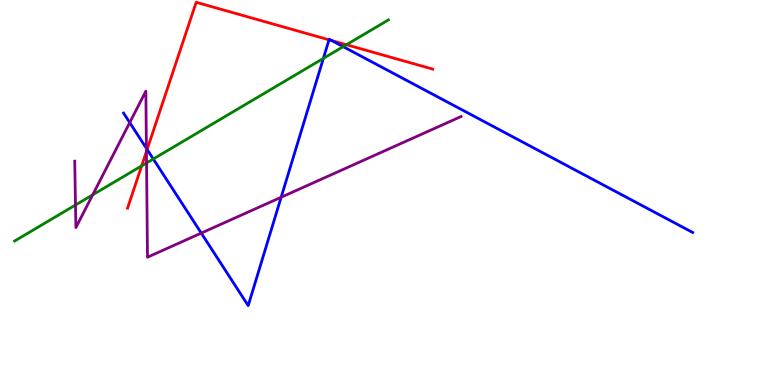[{'lines': ['blue', 'red'], 'intersections': [{'x': 1.9, 'y': 6.12}, {'x': 4.25, 'y': 8.97}, {'x': 4.28, 'y': 8.95}]}, {'lines': ['green', 'red'], 'intersections': [{'x': 1.83, 'y': 5.69}, {'x': 4.47, 'y': 8.84}]}, {'lines': ['purple', 'red'], 'intersections': [{'x': 1.89, 'y': 6.06}]}, {'lines': ['blue', 'green'], 'intersections': [{'x': 1.98, 'y': 5.87}, {'x': 4.17, 'y': 8.48}, {'x': 4.43, 'y': 8.79}]}, {'lines': ['blue', 'purple'], 'intersections': [{'x': 1.67, 'y': 6.82}, {'x': 1.89, 'y': 6.15}, {'x': 2.6, 'y': 3.95}, {'x': 3.63, 'y': 4.88}]}, {'lines': ['green', 'purple'], 'intersections': [{'x': 0.974, 'y': 4.68}, {'x': 1.2, 'y': 4.94}, {'x': 1.89, 'y': 5.77}]}]